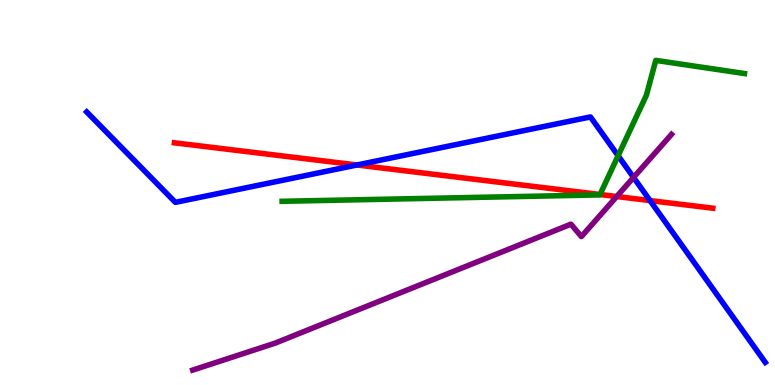[{'lines': ['blue', 'red'], 'intersections': [{'x': 4.61, 'y': 5.71}, {'x': 8.39, 'y': 4.79}]}, {'lines': ['green', 'red'], 'intersections': [{'x': 7.74, 'y': 4.95}]}, {'lines': ['purple', 'red'], 'intersections': [{'x': 7.96, 'y': 4.9}]}, {'lines': ['blue', 'green'], 'intersections': [{'x': 7.98, 'y': 5.95}]}, {'lines': ['blue', 'purple'], 'intersections': [{'x': 8.17, 'y': 5.39}]}, {'lines': ['green', 'purple'], 'intersections': []}]